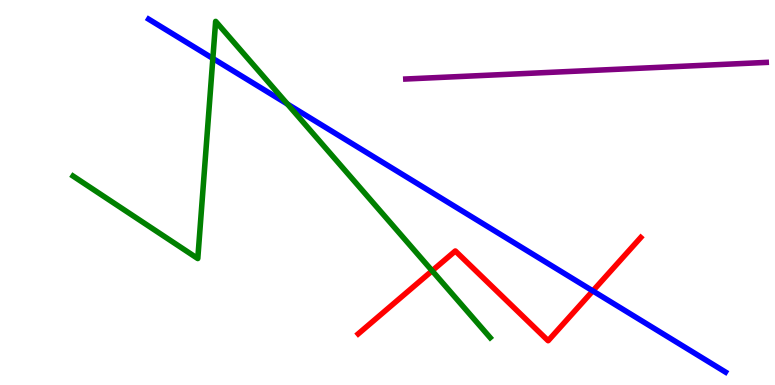[{'lines': ['blue', 'red'], 'intersections': [{'x': 7.65, 'y': 2.44}]}, {'lines': ['green', 'red'], 'intersections': [{'x': 5.58, 'y': 2.97}]}, {'lines': ['purple', 'red'], 'intersections': []}, {'lines': ['blue', 'green'], 'intersections': [{'x': 2.75, 'y': 8.48}, {'x': 3.71, 'y': 7.3}]}, {'lines': ['blue', 'purple'], 'intersections': []}, {'lines': ['green', 'purple'], 'intersections': []}]